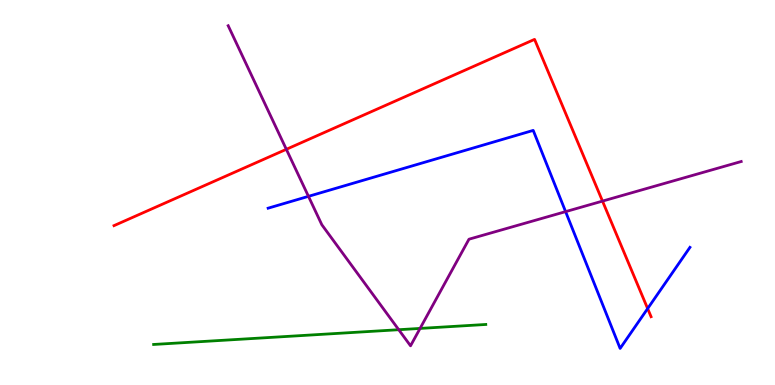[{'lines': ['blue', 'red'], 'intersections': [{'x': 8.36, 'y': 1.98}]}, {'lines': ['green', 'red'], 'intersections': []}, {'lines': ['purple', 'red'], 'intersections': [{'x': 3.69, 'y': 6.12}, {'x': 7.77, 'y': 4.78}]}, {'lines': ['blue', 'green'], 'intersections': []}, {'lines': ['blue', 'purple'], 'intersections': [{'x': 3.98, 'y': 4.9}, {'x': 7.3, 'y': 4.5}]}, {'lines': ['green', 'purple'], 'intersections': [{'x': 5.14, 'y': 1.44}, {'x': 5.42, 'y': 1.47}]}]